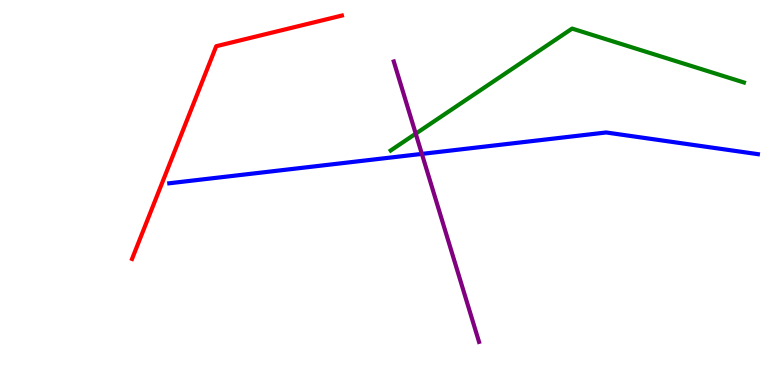[{'lines': ['blue', 'red'], 'intersections': []}, {'lines': ['green', 'red'], 'intersections': []}, {'lines': ['purple', 'red'], 'intersections': []}, {'lines': ['blue', 'green'], 'intersections': []}, {'lines': ['blue', 'purple'], 'intersections': [{'x': 5.44, 'y': 6.0}]}, {'lines': ['green', 'purple'], 'intersections': [{'x': 5.36, 'y': 6.53}]}]